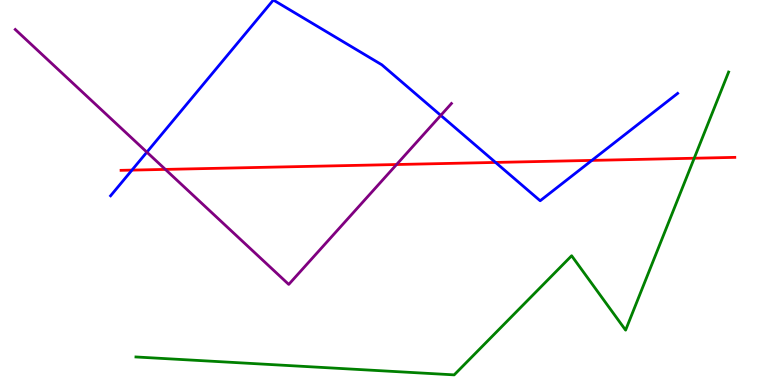[{'lines': ['blue', 'red'], 'intersections': [{'x': 1.7, 'y': 5.58}, {'x': 6.39, 'y': 5.78}, {'x': 7.64, 'y': 5.83}]}, {'lines': ['green', 'red'], 'intersections': [{'x': 8.96, 'y': 5.89}]}, {'lines': ['purple', 'red'], 'intersections': [{'x': 2.13, 'y': 5.6}, {'x': 5.12, 'y': 5.73}]}, {'lines': ['blue', 'green'], 'intersections': []}, {'lines': ['blue', 'purple'], 'intersections': [{'x': 1.9, 'y': 6.05}, {'x': 5.69, 'y': 7.0}]}, {'lines': ['green', 'purple'], 'intersections': []}]